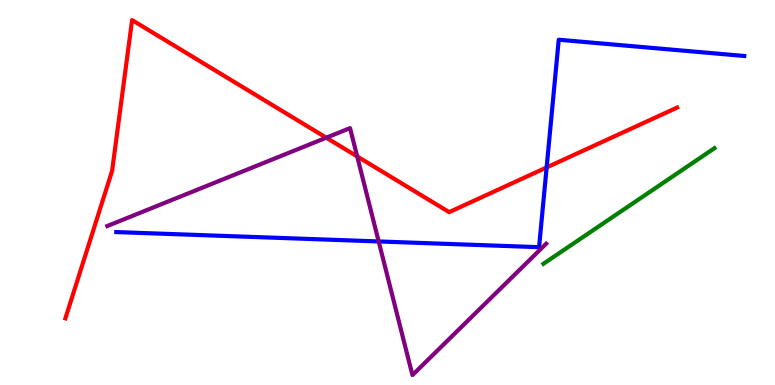[{'lines': ['blue', 'red'], 'intersections': [{'x': 7.05, 'y': 5.65}]}, {'lines': ['green', 'red'], 'intersections': []}, {'lines': ['purple', 'red'], 'intersections': [{'x': 4.21, 'y': 6.42}, {'x': 4.61, 'y': 5.94}]}, {'lines': ['blue', 'green'], 'intersections': []}, {'lines': ['blue', 'purple'], 'intersections': [{'x': 4.89, 'y': 3.73}]}, {'lines': ['green', 'purple'], 'intersections': []}]